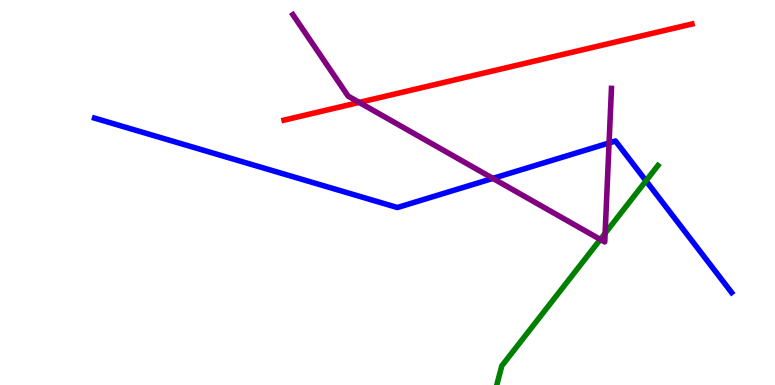[{'lines': ['blue', 'red'], 'intersections': []}, {'lines': ['green', 'red'], 'intersections': []}, {'lines': ['purple', 'red'], 'intersections': [{'x': 4.63, 'y': 7.34}]}, {'lines': ['blue', 'green'], 'intersections': [{'x': 8.34, 'y': 5.3}]}, {'lines': ['blue', 'purple'], 'intersections': [{'x': 6.36, 'y': 5.37}, {'x': 7.86, 'y': 6.29}]}, {'lines': ['green', 'purple'], 'intersections': [{'x': 7.75, 'y': 3.78}, {'x': 7.81, 'y': 3.94}]}]